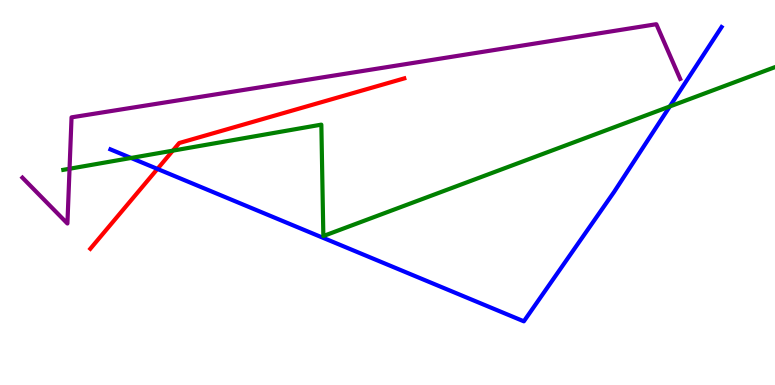[{'lines': ['blue', 'red'], 'intersections': [{'x': 2.03, 'y': 5.61}]}, {'lines': ['green', 'red'], 'intersections': [{'x': 2.23, 'y': 6.09}]}, {'lines': ['purple', 'red'], 'intersections': []}, {'lines': ['blue', 'green'], 'intersections': [{'x': 1.69, 'y': 5.9}, {'x': 8.64, 'y': 7.23}]}, {'lines': ['blue', 'purple'], 'intersections': []}, {'lines': ['green', 'purple'], 'intersections': [{'x': 0.897, 'y': 5.62}]}]